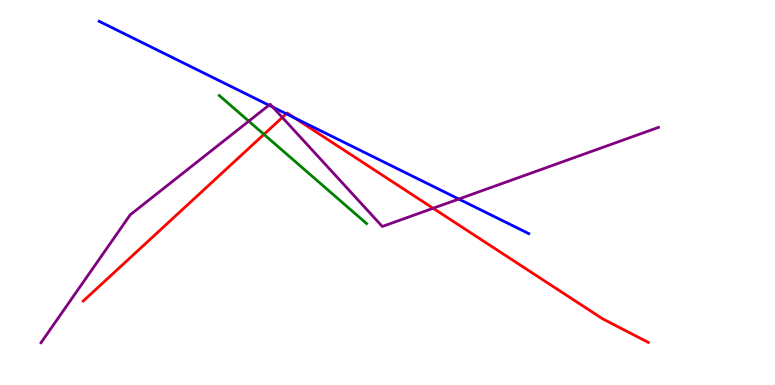[{'lines': ['blue', 'red'], 'intersections': [{'x': 3.69, 'y': 7.04}, {'x': 3.8, 'y': 6.94}]}, {'lines': ['green', 'red'], 'intersections': [{'x': 3.41, 'y': 6.51}]}, {'lines': ['purple', 'red'], 'intersections': [{'x': 3.64, 'y': 6.95}, {'x': 5.59, 'y': 4.59}]}, {'lines': ['blue', 'green'], 'intersections': []}, {'lines': ['blue', 'purple'], 'intersections': [{'x': 3.47, 'y': 7.27}, {'x': 3.52, 'y': 7.22}, {'x': 5.92, 'y': 4.83}]}, {'lines': ['green', 'purple'], 'intersections': [{'x': 3.21, 'y': 6.85}]}]